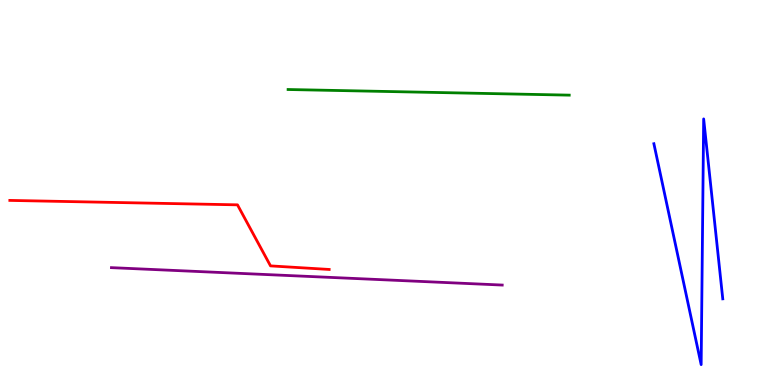[{'lines': ['blue', 'red'], 'intersections': []}, {'lines': ['green', 'red'], 'intersections': []}, {'lines': ['purple', 'red'], 'intersections': []}, {'lines': ['blue', 'green'], 'intersections': []}, {'lines': ['blue', 'purple'], 'intersections': []}, {'lines': ['green', 'purple'], 'intersections': []}]